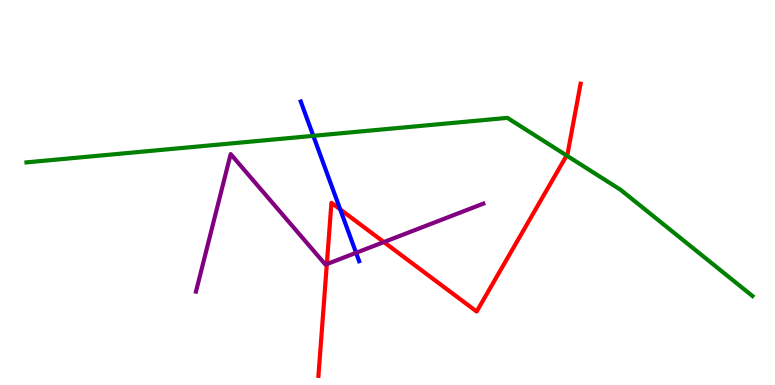[{'lines': ['blue', 'red'], 'intersections': [{'x': 4.39, 'y': 4.56}]}, {'lines': ['green', 'red'], 'intersections': [{'x': 7.31, 'y': 5.96}]}, {'lines': ['purple', 'red'], 'intersections': [{'x': 4.22, 'y': 3.14}, {'x': 4.95, 'y': 3.71}]}, {'lines': ['blue', 'green'], 'intersections': [{'x': 4.04, 'y': 6.47}]}, {'lines': ['blue', 'purple'], 'intersections': [{'x': 4.59, 'y': 3.43}]}, {'lines': ['green', 'purple'], 'intersections': []}]